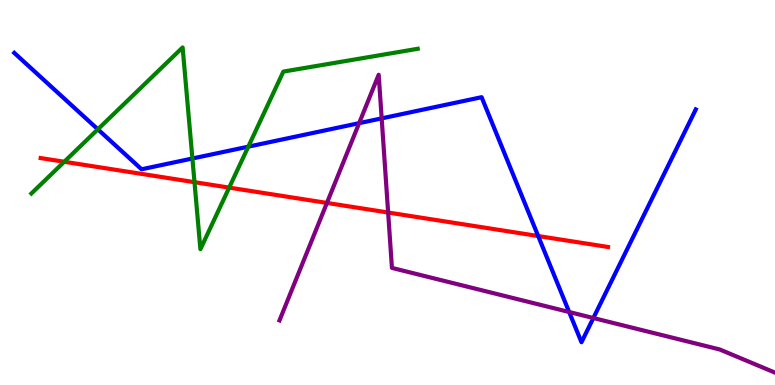[{'lines': ['blue', 'red'], 'intersections': [{'x': 6.94, 'y': 3.87}]}, {'lines': ['green', 'red'], 'intersections': [{'x': 0.829, 'y': 5.8}, {'x': 2.51, 'y': 5.27}, {'x': 2.96, 'y': 5.13}]}, {'lines': ['purple', 'red'], 'intersections': [{'x': 4.22, 'y': 4.73}, {'x': 5.01, 'y': 4.48}]}, {'lines': ['blue', 'green'], 'intersections': [{'x': 1.26, 'y': 6.64}, {'x': 2.48, 'y': 5.88}, {'x': 3.2, 'y': 6.19}]}, {'lines': ['blue', 'purple'], 'intersections': [{'x': 4.63, 'y': 6.8}, {'x': 4.92, 'y': 6.93}, {'x': 7.34, 'y': 1.9}, {'x': 7.66, 'y': 1.74}]}, {'lines': ['green', 'purple'], 'intersections': []}]